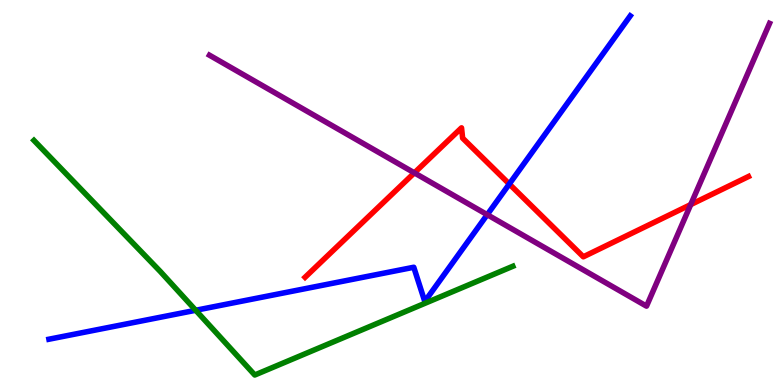[{'lines': ['blue', 'red'], 'intersections': [{'x': 6.57, 'y': 5.22}]}, {'lines': ['green', 'red'], 'intersections': []}, {'lines': ['purple', 'red'], 'intersections': [{'x': 5.35, 'y': 5.51}, {'x': 8.91, 'y': 4.69}]}, {'lines': ['blue', 'green'], 'intersections': [{'x': 2.53, 'y': 1.94}]}, {'lines': ['blue', 'purple'], 'intersections': [{'x': 6.29, 'y': 4.42}]}, {'lines': ['green', 'purple'], 'intersections': []}]